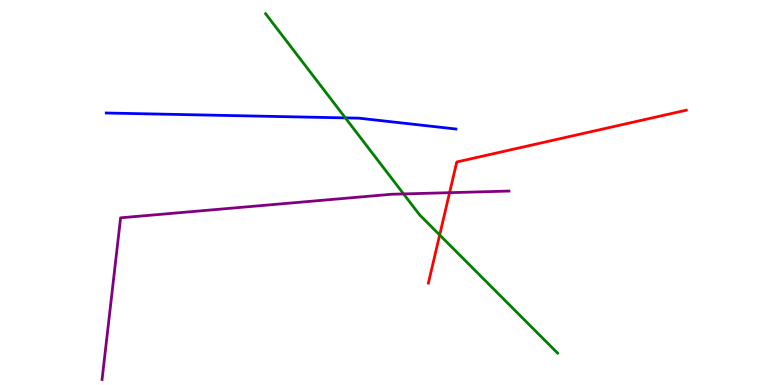[{'lines': ['blue', 'red'], 'intersections': []}, {'lines': ['green', 'red'], 'intersections': [{'x': 5.67, 'y': 3.9}]}, {'lines': ['purple', 'red'], 'intersections': [{'x': 5.8, 'y': 5.0}]}, {'lines': ['blue', 'green'], 'intersections': [{'x': 4.46, 'y': 6.94}]}, {'lines': ['blue', 'purple'], 'intersections': []}, {'lines': ['green', 'purple'], 'intersections': [{'x': 5.21, 'y': 4.96}]}]